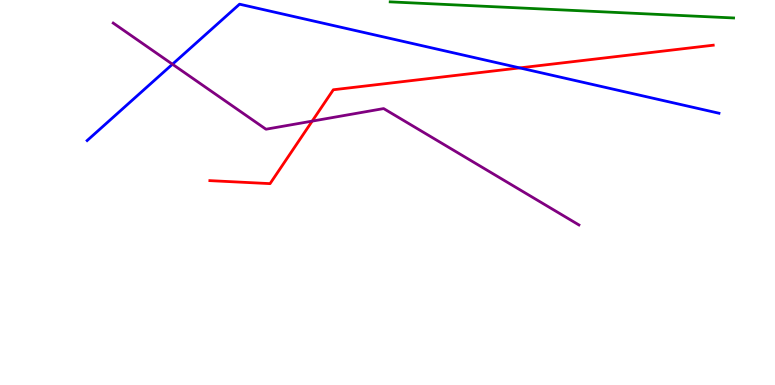[{'lines': ['blue', 'red'], 'intersections': [{'x': 6.71, 'y': 8.24}]}, {'lines': ['green', 'red'], 'intersections': []}, {'lines': ['purple', 'red'], 'intersections': [{'x': 4.03, 'y': 6.85}]}, {'lines': ['blue', 'green'], 'intersections': []}, {'lines': ['blue', 'purple'], 'intersections': [{'x': 2.23, 'y': 8.33}]}, {'lines': ['green', 'purple'], 'intersections': []}]